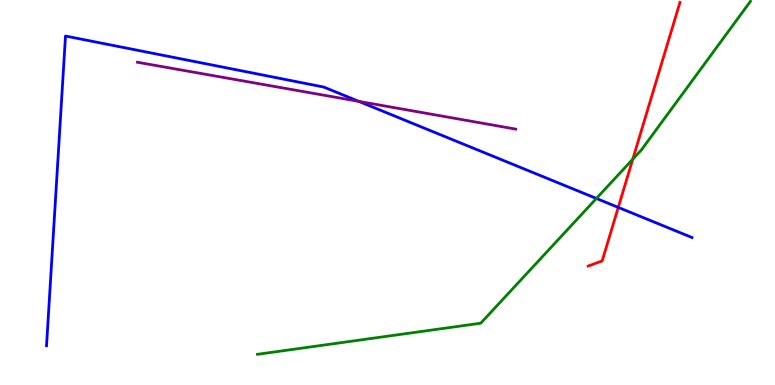[{'lines': ['blue', 'red'], 'intersections': [{'x': 7.98, 'y': 4.61}]}, {'lines': ['green', 'red'], 'intersections': [{'x': 8.16, 'y': 5.86}]}, {'lines': ['purple', 'red'], 'intersections': []}, {'lines': ['blue', 'green'], 'intersections': [{'x': 7.7, 'y': 4.85}]}, {'lines': ['blue', 'purple'], 'intersections': [{'x': 4.63, 'y': 7.37}]}, {'lines': ['green', 'purple'], 'intersections': []}]